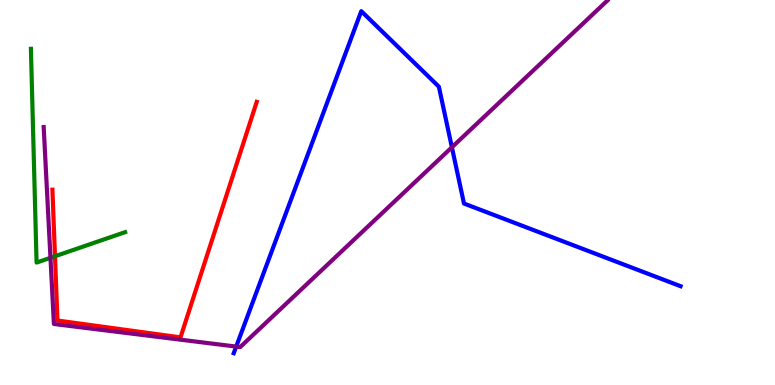[{'lines': ['blue', 'red'], 'intersections': []}, {'lines': ['green', 'red'], 'intersections': [{'x': 0.71, 'y': 3.34}]}, {'lines': ['purple', 'red'], 'intersections': []}, {'lines': ['blue', 'green'], 'intersections': []}, {'lines': ['blue', 'purple'], 'intersections': [{'x': 3.05, 'y': 0.998}, {'x': 5.83, 'y': 6.17}]}, {'lines': ['green', 'purple'], 'intersections': [{'x': 0.651, 'y': 3.3}]}]